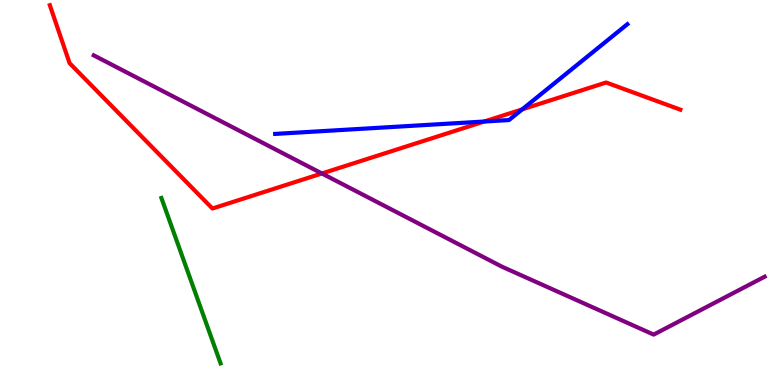[{'lines': ['blue', 'red'], 'intersections': [{'x': 6.25, 'y': 6.84}, {'x': 6.74, 'y': 7.16}]}, {'lines': ['green', 'red'], 'intersections': []}, {'lines': ['purple', 'red'], 'intersections': [{'x': 4.15, 'y': 5.49}]}, {'lines': ['blue', 'green'], 'intersections': []}, {'lines': ['blue', 'purple'], 'intersections': []}, {'lines': ['green', 'purple'], 'intersections': []}]